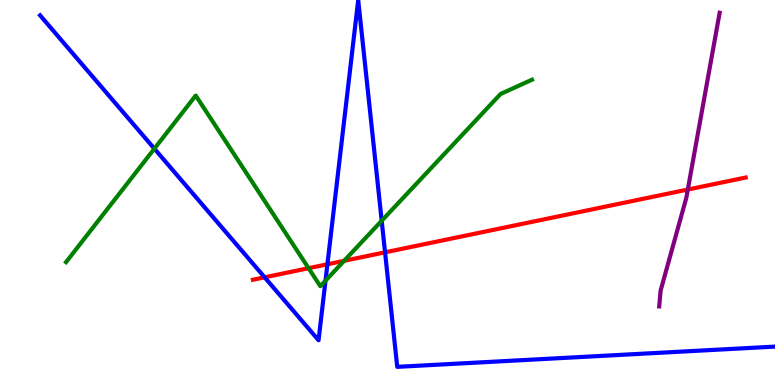[{'lines': ['blue', 'red'], 'intersections': [{'x': 3.41, 'y': 2.8}, {'x': 4.22, 'y': 3.14}, {'x': 4.97, 'y': 3.45}]}, {'lines': ['green', 'red'], 'intersections': [{'x': 3.98, 'y': 3.03}, {'x': 4.44, 'y': 3.23}]}, {'lines': ['purple', 'red'], 'intersections': [{'x': 8.87, 'y': 5.08}]}, {'lines': ['blue', 'green'], 'intersections': [{'x': 1.99, 'y': 6.14}, {'x': 4.2, 'y': 2.71}, {'x': 4.93, 'y': 4.27}]}, {'lines': ['blue', 'purple'], 'intersections': []}, {'lines': ['green', 'purple'], 'intersections': []}]